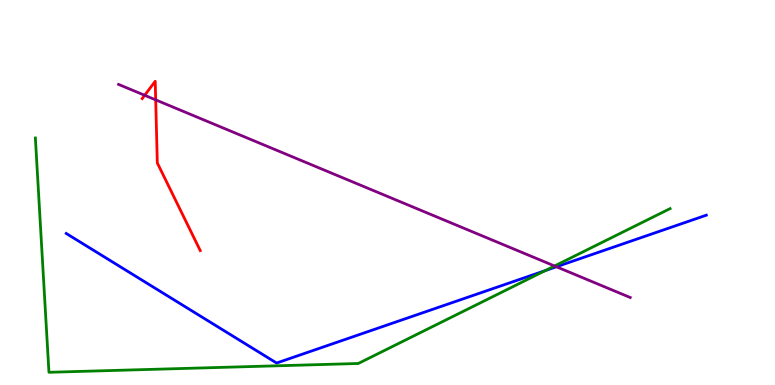[{'lines': ['blue', 'red'], 'intersections': []}, {'lines': ['green', 'red'], 'intersections': []}, {'lines': ['purple', 'red'], 'intersections': [{'x': 1.87, 'y': 7.53}, {'x': 2.01, 'y': 7.41}]}, {'lines': ['blue', 'green'], 'intersections': [{'x': 7.04, 'y': 2.97}]}, {'lines': ['blue', 'purple'], 'intersections': [{'x': 7.18, 'y': 3.07}]}, {'lines': ['green', 'purple'], 'intersections': [{'x': 7.16, 'y': 3.09}]}]